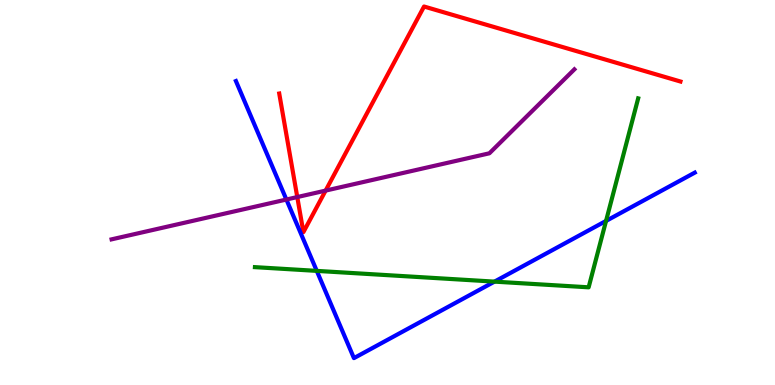[{'lines': ['blue', 'red'], 'intersections': []}, {'lines': ['green', 'red'], 'intersections': []}, {'lines': ['purple', 'red'], 'intersections': [{'x': 3.84, 'y': 4.88}, {'x': 4.2, 'y': 5.05}]}, {'lines': ['blue', 'green'], 'intersections': [{'x': 4.09, 'y': 2.96}, {'x': 6.38, 'y': 2.68}, {'x': 7.82, 'y': 4.26}]}, {'lines': ['blue', 'purple'], 'intersections': [{'x': 3.7, 'y': 4.82}]}, {'lines': ['green', 'purple'], 'intersections': []}]